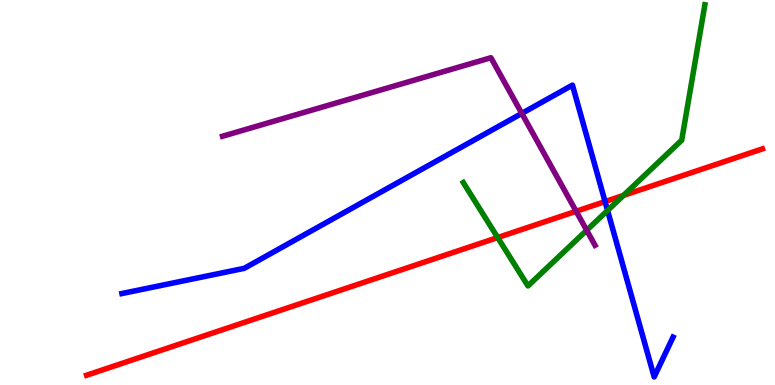[{'lines': ['blue', 'red'], 'intersections': [{'x': 7.81, 'y': 4.76}]}, {'lines': ['green', 'red'], 'intersections': [{'x': 6.42, 'y': 3.83}, {'x': 8.04, 'y': 4.92}]}, {'lines': ['purple', 'red'], 'intersections': [{'x': 7.43, 'y': 4.51}]}, {'lines': ['blue', 'green'], 'intersections': [{'x': 7.84, 'y': 4.53}]}, {'lines': ['blue', 'purple'], 'intersections': [{'x': 6.73, 'y': 7.05}]}, {'lines': ['green', 'purple'], 'intersections': [{'x': 7.57, 'y': 4.02}]}]